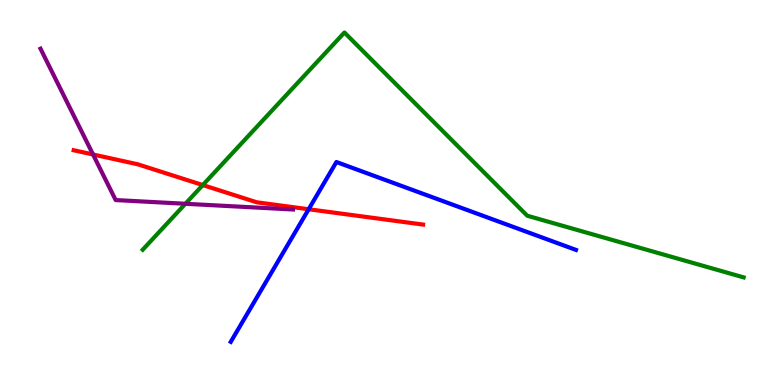[{'lines': ['blue', 'red'], 'intersections': [{'x': 3.98, 'y': 4.56}]}, {'lines': ['green', 'red'], 'intersections': [{'x': 2.62, 'y': 5.19}]}, {'lines': ['purple', 'red'], 'intersections': [{'x': 1.2, 'y': 5.99}]}, {'lines': ['blue', 'green'], 'intersections': []}, {'lines': ['blue', 'purple'], 'intersections': []}, {'lines': ['green', 'purple'], 'intersections': [{'x': 2.39, 'y': 4.71}]}]